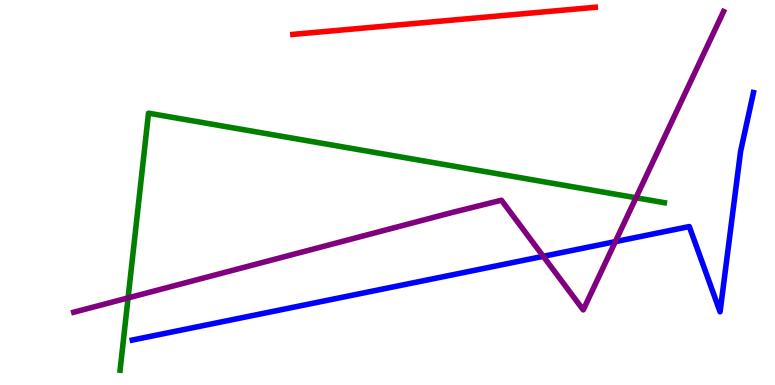[{'lines': ['blue', 'red'], 'intersections': []}, {'lines': ['green', 'red'], 'intersections': []}, {'lines': ['purple', 'red'], 'intersections': []}, {'lines': ['blue', 'green'], 'intersections': []}, {'lines': ['blue', 'purple'], 'intersections': [{'x': 7.01, 'y': 3.34}, {'x': 7.94, 'y': 3.72}]}, {'lines': ['green', 'purple'], 'intersections': [{'x': 1.65, 'y': 2.26}, {'x': 8.21, 'y': 4.86}]}]